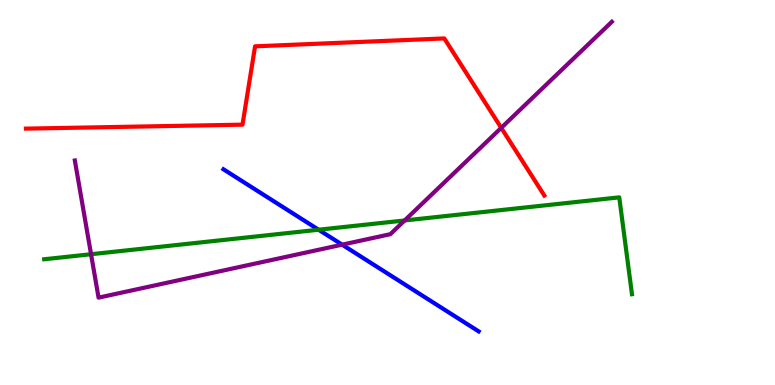[{'lines': ['blue', 'red'], 'intersections': []}, {'lines': ['green', 'red'], 'intersections': []}, {'lines': ['purple', 'red'], 'intersections': [{'x': 6.47, 'y': 6.68}]}, {'lines': ['blue', 'green'], 'intersections': [{'x': 4.11, 'y': 4.03}]}, {'lines': ['blue', 'purple'], 'intersections': [{'x': 4.41, 'y': 3.64}]}, {'lines': ['green', 'purple'], 'intersections': [{'x': 1.17, 'y': 3.4}, {'x': 5.22, 'y': 4.27}]}]